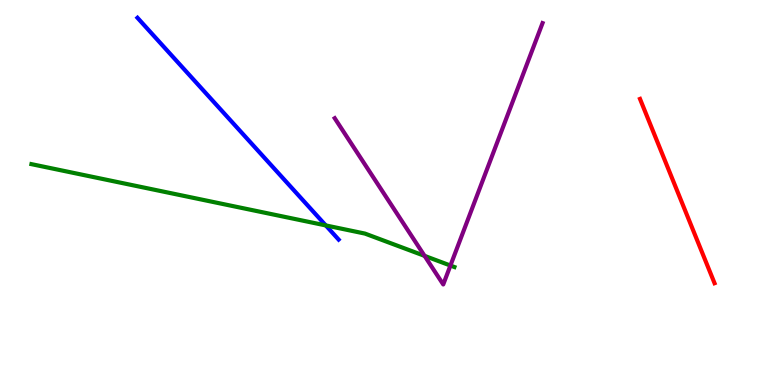[{'lines': ['blue', 'red'], 'intersections': []}, {'lines': ['green', 'red'], 'intersections': []}, {'lines': ['purple', 'red'], 'intersections': []}, {'lines': ['blue', 'green'], 'intersections': [{'x': 4.2, 'y': 4.14}]}, {'lines': ['blue', 'purple'], 'intersections': []}, {'lines': ['green', 'purple'], 'intersections': [{'x': 5.48, 'y': 3.35}, {'x': 5.81, 'y': 3.1}]}]